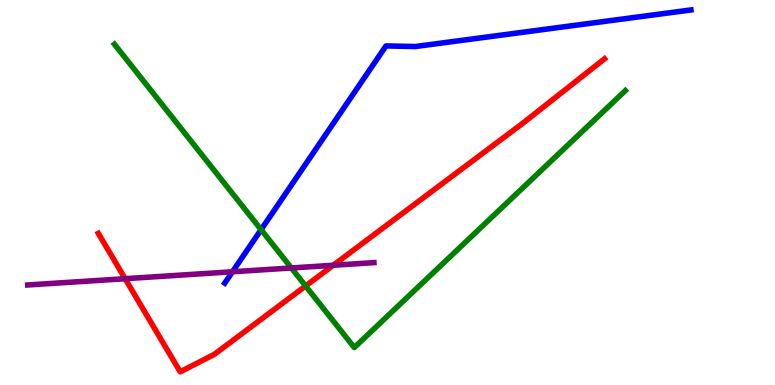[{'lines': ['blue', 'red'], 'intersections': []}, {'lines': ['green', 'red'], 'intersections': [{'x': 3.94, 'y': 2.57}]}, {'lines': ['purple', 'red'], 'intersections': [{'x': 1.61, 'y': 2.76}, {'x': 4.3, 'y': 3.11}]}, {'lines': ['blue', 'green'], 'intersections': [{'x': 3.37, 'y': 4.03}]}, {'lines': ['blue', 'purple'], 'intersections': [{'x': 3.0, 'y': 2.94}]}, {'lines': ['green', 'purple'], 'intersections': [{'x': 3.76, 'y': 3.04}]}]